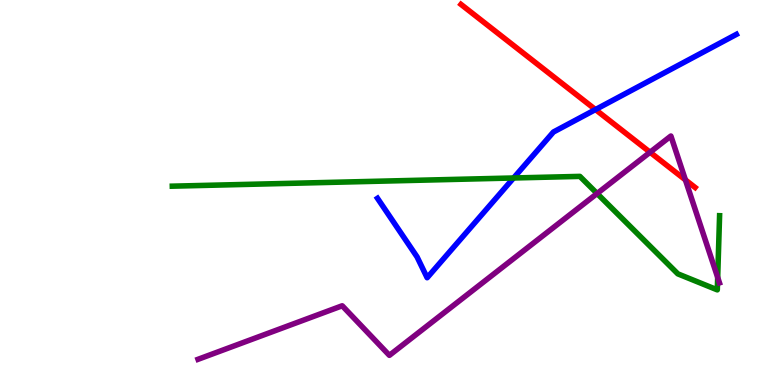[{'lines': ['blue', 'red'], 'intersections': [{'x': 7.68, 'y': 7.15}]}, {'lines': ['green', 'red'], 'intersections': []}, {'lines': ['purple', 'red'], 'intersections': [{'x': 8.39, 'y': 6.05}, {'x': 8.84, 'y': 5.33}]}, {'lines': ['blue', 'green'], 'intersections': [{'x': 6.63, 'y': 5.38}]}, {'lines': ['blue', 'purple'], 'intersections': []}, {'lines': ['green', 'purple'], 'intersections': [{'x': 7.7, 'y': 4.97}, {'x': 9.26, 'y': 2.79}]}]